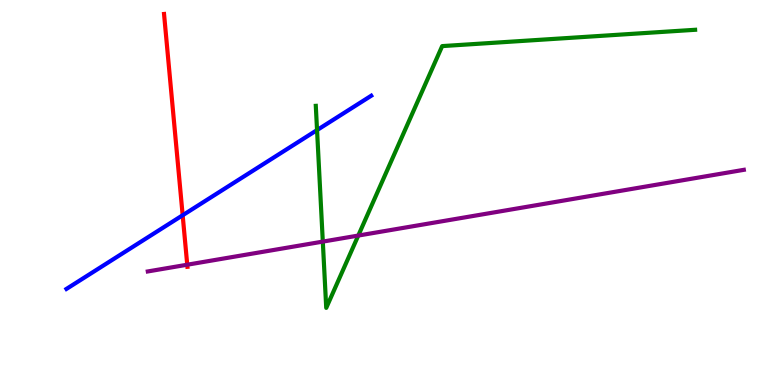[{'lines': ['blue', 'red'], 'intersections': [{'x': 2.36, 'y': 4.41}]}, {'lines': ['green', 'red'], 'intersections': []}, {'lines': ['purple', 'red'], 'intersections': [{'x': 2.42, 'y': 3.12}]}, {'lines': ['blue', 'green'], 'intersections': [{'x': 4.09, 'y': 6.62}]}, {'lines': ['blue', 'purple'], 'intersections': []}, {'lines': ['green', 'purple'], 'intersections': [{'x': 4.17, 'y': 3.72}, {'x': 4.62, 'y': 3.88}]}]